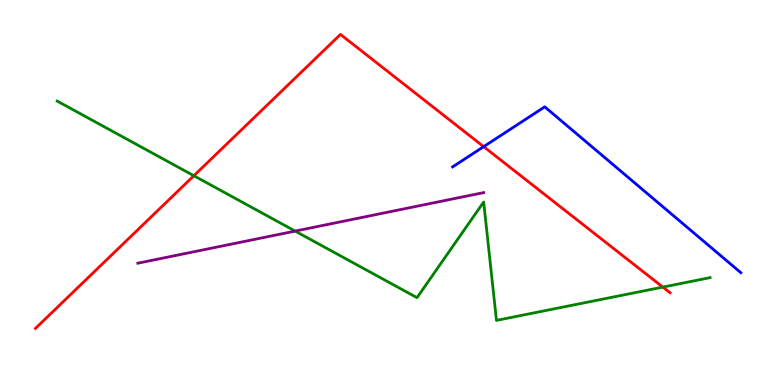[{'lines': ['blue', 'red'], 'intersections': [{'x': 6.24, 'y': 6.19}]}, {'lines': ['green', 'red'], 'intersections': [{'x': 2.5, 'y': 5.44}, {'x': 8.55, 'y': 2.54}]}, {'lines': ['purple', 'red'], 'intersections': []}, {'lines': ['blue', 'green'], 'intersections': []}, {'lines': ['blue', 'purple'], 'intersections': []}, {'lines': ['green', 'purple'], 'intersections': [{'x': 3.81, 'y': 4.0}]}]